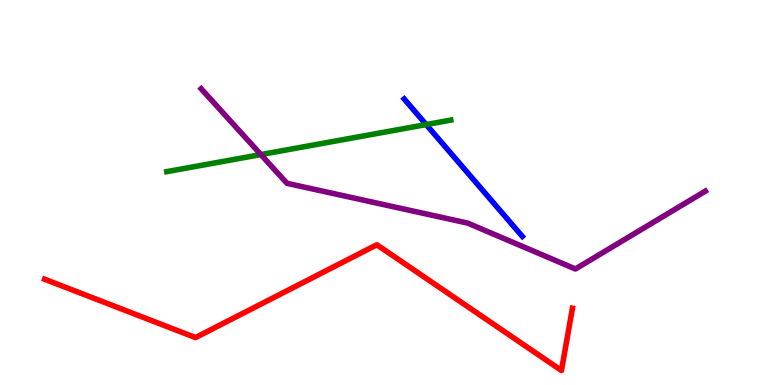[{'lines': ['blue', 'red'], 'intersections': []}, {'lines': ['green', 'red'], 'intersections': []}, {'lines': ['purple', 'red'], 'intersections': []}, {'lines': ['blue', 'green'], 'intersections': [{'x': 5.5, 'y': 6.76}]}, {'lines': ['blue', 'purple'], 'intersections': []}, {'lines': ['green', 'purple'], 'intersections': [{'x': 3.37, 'y': 5.99}]}]